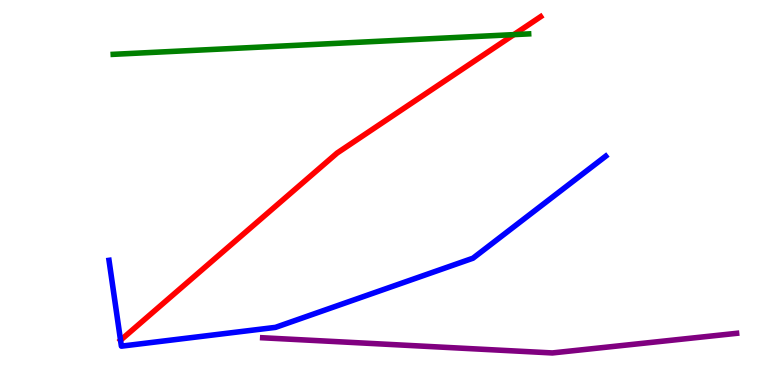[{'lines': ['blue', 'red'], 'intersections': [{'x': 1.56, 'y': 1.16}]}, {'lines': ['green', 'red'], 'intersections': [{'x': 6.63, 'y': 9.1}]}, {'lines': ['purple', 'red'], 'intersections': []}, {'lines': ['blue', 'green'], 'intersections': []}, {'lines': ['blue', 'purple'], 'intersections': []}, {'lines': ['green', 'purple'], 'intersections': []}]